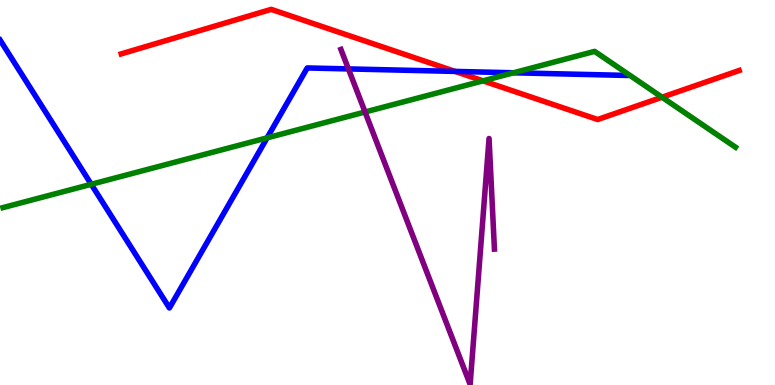[{'lines': ['blue', 'red'], 'intersections': [{'x': 5.87, 'y': 8.15}]}, {'lines': ['green', 'red'], 'intersections': [{'x': 6.23, 'y': 7.9}, {'x': 8.54, 'y': 7.47}]}, {'lines': ['purple', 'red'], 'intersections': []}, {'lines': ['blue', 'green'], 'intersections': [{'x': 1.18, 'y': 5.21}, {'x': 3.45, 'y': 6.42}, {'x': 6.63, 'y': 8.11}]}, {'lines': ['blue', 'purple'], 'intersections': [{'x': 4.5, 'y': 8.21}]}, {'lines': ['green', 'purple'], 'intersections': [{'x': 4.71, 'y': 7.09}]}]